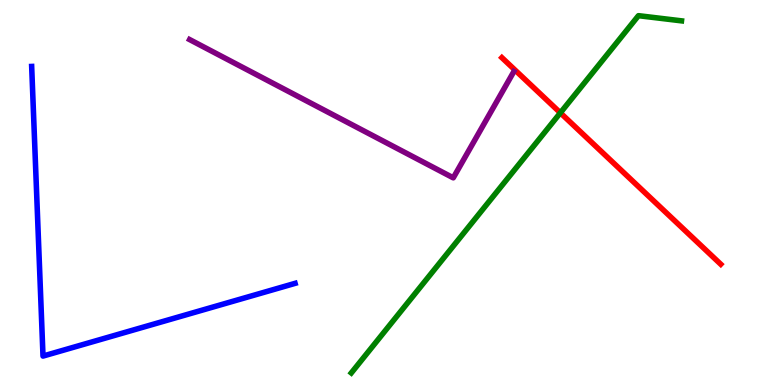[{'lines': ['blue', 'red'], 'intersections': []}, {'lines': ['green', 'red'], 'intersections': [{'x': 7.23, 'y': 7.07}]}, {'lines': ['purple', 'red'], 'intersections': []}, {'lines': ['blue', 'green'], 'intersections': []}, {'lines': ['blue', 'purple'], 'intersections': []}, {'lines': ['green', 'purple'], 'intersections': []}]